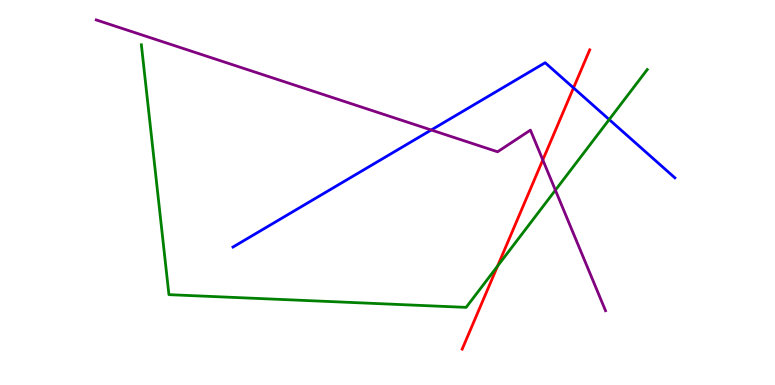[{'lines': ['blue', 'red'], 'intersections': [{'x': 7.4, 'y': 7.72}]}, {'lines': ['green', 'red'], 'intersections': [{'x': 6.42, 'y': 3.09}]}, {'lines': ['purple', 'red'], 'intersections': [{'x': 7.0, 'y': 5.85}]}, {'lines': ['blue', 'green'], 'intersections': [{'x': 7.86, 'y': 6.89}]}, {'lines': ['blue', 'purple'], 'intersections': [{'x': 5.56, 'y': 6.62}]}, {'lines': ['green', 'purple'], 'intersections': [{'x': 7.17, 'y': 5.06}]}]